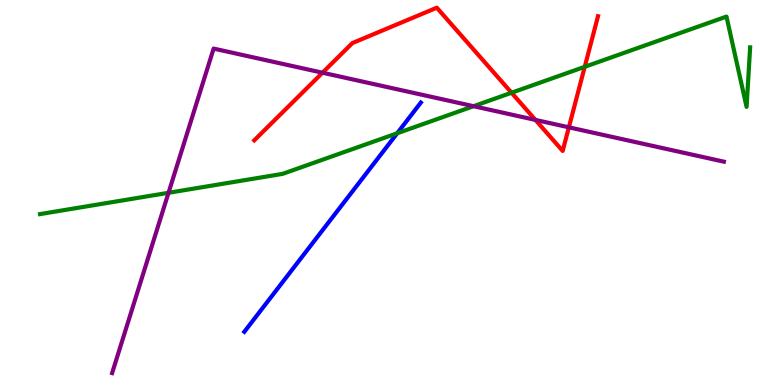[{'lines': ['blue', 'red'], 'intersections': []}, {'lines': ['green', 'red'], 'intersections': [{'x': 6.6, 'y': 7.59}, {'x': 7.55, 'y': 8.26}]}, {'lines': ['purple', 'red'], 'intersections': [{'x': 4.16, 'y': 8.11}, {'x': 6.91, 'y': 6.89}, {'x': 7.34, 'y': 6.69}]}, {'lines': ['blue', 'green'], 'intersections': [{'x': 5.13, 'y': 6.54}]}, {'lines': ['blue', 'purple'], 'intersections': []}, {'lines': ['green', 'purple'], 'intersections': [{'x': 2.17, 'y': 4.99}, {'x': 6.11, 'y': 7.24}]}]